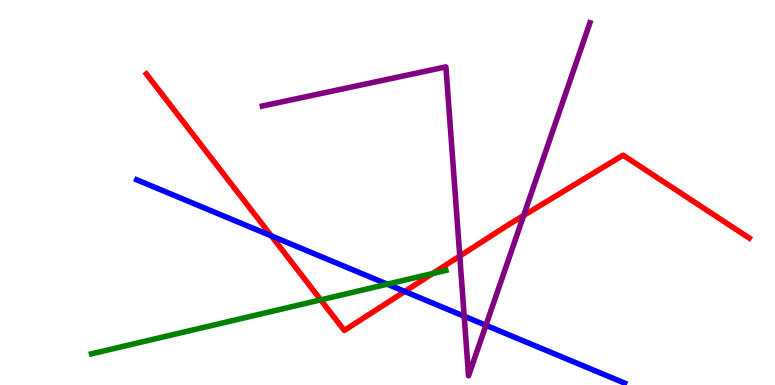[{'lines': ['blue', 'red'], 'intersections': [{'x': 3.5, 'y': 3.87}, {'x': 5.22, 'y': 2.43}]}, {'lines': ['green', 'red'], 'intersections': [{'x': 4.14, 'y': 2.21}, {'x': 5.58, 'y': 2.9}]}, {'lines': ['purple', 'red'], 'intersections': [{'x': 5.93, 'y': 3.35}, {'x': 6.76, 'y': 4.4}]}, {'lines': ['blue', 'green'], 'intersections': [{'x': 5.0, 'y': 2.62}]}, {'lines': ['blue', 'purple'], 'intersections': [{'x': 5.99, 'y': 1.79}, {'x': 6.27, 'y': 1.55}]}, {'lines': ['green', 'purple'], 'intersections': []}]